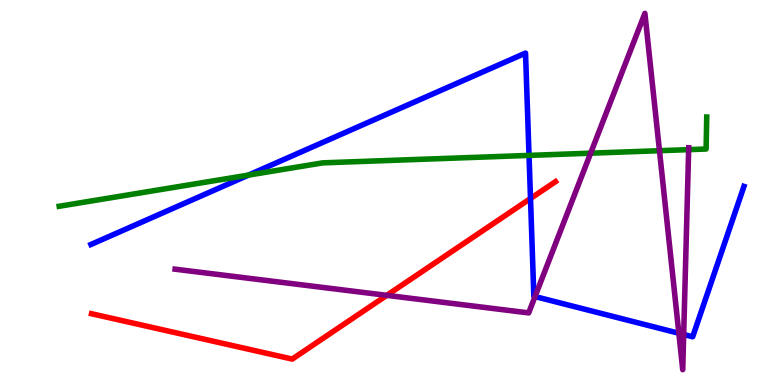[{'lines': ['blue', 'red'], 'intersections': [{'x': 6.85, 'y': 4.84}]}, {'lines': ['green', 'red'], 'intersections': []}, {'lines': ['purple', 'red'], 'intersections': [{'x': 4.99, 'y': 2.33}]}, {'lines': ['blue', 'green'], 'intersections': [{'x': 3.21, 'y': 5.45}, {'x': 6.83, 'y': 5.96}]}, {'lines': ['blue', 'purple'], 'intersections': [{'x': 6.9, 'y': 2.3}, {'x': 8.76, 'y': 1.34}, {'x': 8.82, 'y': 1.31}]}, {'lines': ['green', 'purple'], 'intersections': [{'x': 7.62, 'y': 6.02}, {'x': 8.51, 'y': 6.09}, {'x': 8.89, 'y': 6.11}]}]